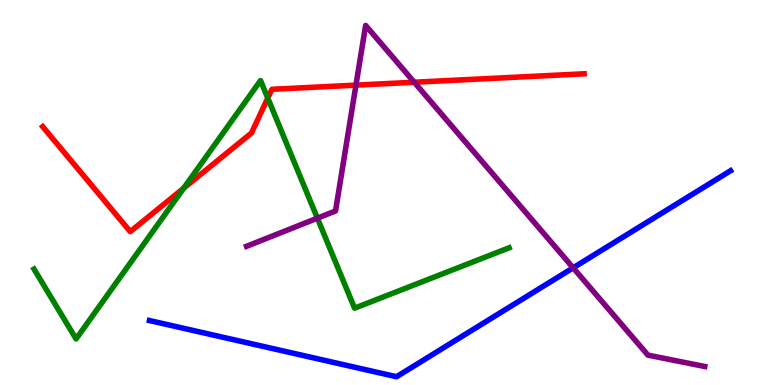[{'lines': ['blue', 'red'], 'intersections': []}, {'lines': ['green', 'red'], 'intersections': [{'x': 2.37, 'y': 5.11}, {'x': 3.46, 'y': 7.45}]}, {'lines': ['purple', 'red'], 'intersections': [{'x': 4.59, 'y': 7.79}, {'x': 5.35, 'y': 7.86}]}, {'lines': ['blue', 'green'], 'intersections': []}, {'lines': ['blue', 'purple'], 'intersections': [{'x': 7.4, 'y': 3.04}]}, {'lines': ['green', 'purple'], 'intersections': [{'x': 4.1, 'y': 4.33}]}]